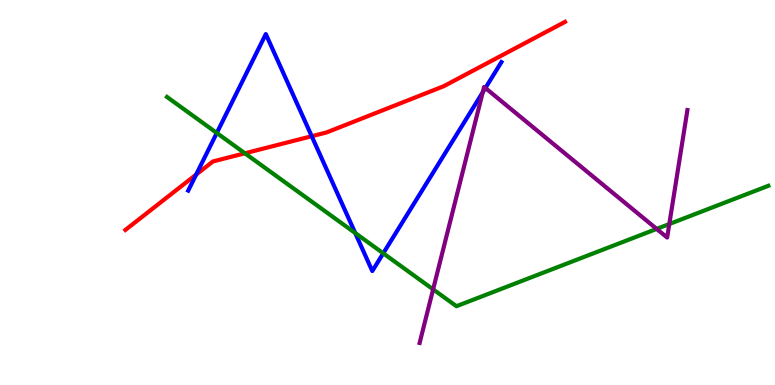[{'lines': ['blue', 'red'], 'intersections': [{'x': 2.53, 'y': 5.47}, {'x': 4.02, 'y': 6.46}]}, {'lines': ['green', 'red'], 'intersections': [{'x': 3.16, 'y': 6.02}]}, {'lines': ['purple', 'red'], 'intersections': []}, {'lines': ['blue', 'green'], 'intersections': [{'x': 2.8, 'y': 6.55}, {'x': 4.58, 'y': 3.95}, {'x': 4.95, 'y': 3.42}]}, {'lines': ['blue', 'purple'], 'intersections': [{'x': 6.23, 'y': 7.6}, {'x': 6.26, 'y': 7.71}]}, {'lines': ['green', 'purple'], 'intersections': [{'x': 5.59, 'y': 2.48}, {'x': 8.47, 'y': 4.05}, {'x': 8.64, 'y': 4.18}]}]